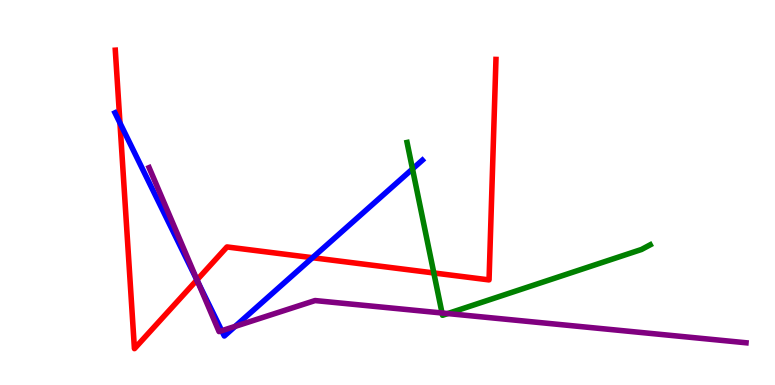[{'lines': ['blue', 'red'], 'intersections': [{'x': 1.55, 'y': 6.81}, {'x': 2.54, 'y': 2.73}, {'x': 4.03, 'y': 3.31}]}, {'lines': ['green', 'red'], 'intersections': [{'x': 5.6, 'y': 2.91}]}, {'lines': ['purple', 'red'], 'intersections': [{'x': 2.54, 'y': 2.73}]}, {'lines': ['blue', 'green'], 'intersections': [{'x': 5.32, 'y': 5.61}]}, {'lines': ['blue', 'purple'], 'intersections': [{'x': 2.56, 'y': 2.66}, {'x': 2.86, 'y': 1.41}, {'x': 3.03, 'y': 1.52}]}, {'lines': ['green', 'purple'], 'intersections': [{'x': 5.7, 'y': 1.87}, {'x': 5.78, 'y': 1.86}]}]